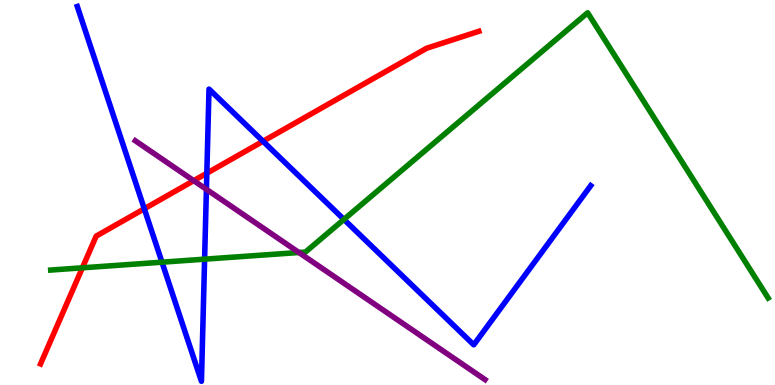[{'lines': ['blue', 'red'], 'intersections': [{'x': 1.86, 'y': 4.58}, {'x': 2.67, 'y': 5.5}, {'x': 3.39, 'y': 6.33}]}, {'lines': ['green', 'red'], 'intersections': [{'x': 1.06, 'y': 3.04}]}, {'lines': ['purple', 'red'], 'intersections': [{'x': 2.5, 'y': 5.31}]}, {'lines': ['blue', 'green'], 'intersections': [{'x': 2.09, 'y': 3.19}, {'x': 2.64, 'y': 3.27}, {'x': 4.44, 'y': 4.3}]}, {'lines': ['blue', 'purple'], 'intersections': [{'x': 2.66, 'y': 5.08}]}, {'lines': ['green', 'purple'], 'intersections': [{'x': 3.86, 'y': 3.44}]}]